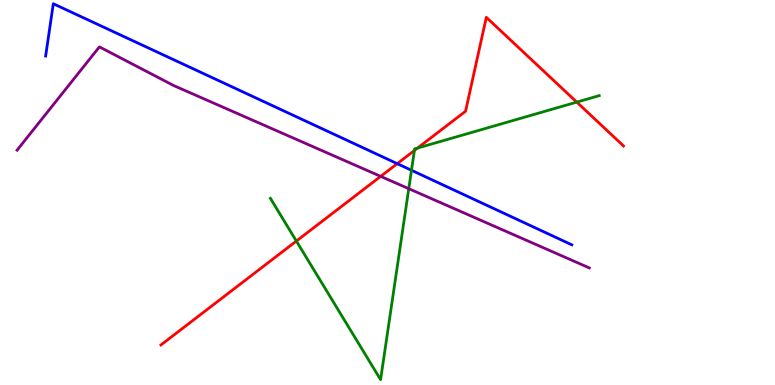[{'lines': ['blue', 'red'], 'intersections': [{'x': 5.13, 'y': 5.75}]}, {'lines': ['green', 'red'], 'intersections': [{'x': 3.82, 'y': 3.74}, {'x': 5.35, 'y': 6.09}, {'x': 5.39, 'y': 6.15}, {'x': 7.44, 'y': 7.35}]}, {'lines': ['purple', 'red'], 'intersections': [{'x': 4.91, 'y': 5.42}]}, {'lines': ['blue', 'green'], 'intersections': [{'x': 5.31, 'y': 5.58}]}, {'lines': ['blue', 'purple'], 'intersections': []}, {'lines': ['green', 'purple'], 'intersections': [{'x': 5.27, 'y': 5.1}]}]